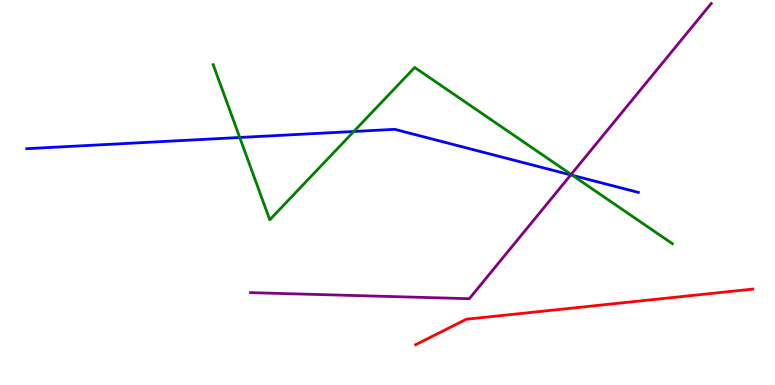[{'lines': ['blue', 'red'], 'intersections': []}, {'lines': ['green', 'red'], 'intersections': []}, {'lines': ['purple', 'red'], 'intersections': []}, {'lines': ['blue', 'green'], 'intersections': [{'x': 3.09, 'y': 6.43}, {'x': 4.57, 'y': 6.58}, {'x': 7.39, 'y': 5.45}]}, {'lines': ['blue', 'purple'], 'intersections': [{'x': 7.36, 'y': 5.46}]}, {'lines': ['green', 'purple'], 'intersections': [{'x': 7.37, 'y': 5.47}]}]